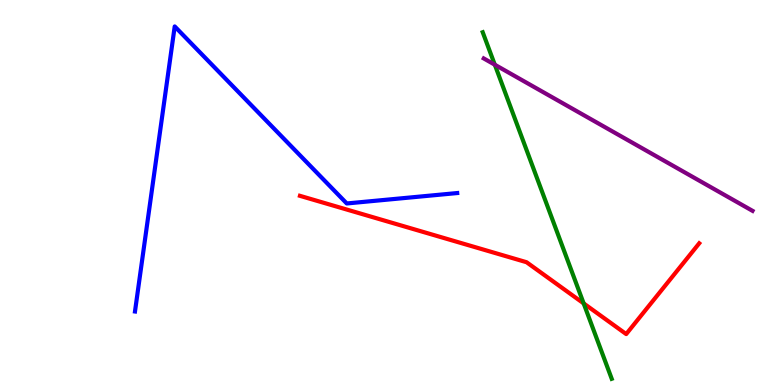[{'lines': ['blue', 'red'], 'intersections': []}, {'lines': ['green', 'red'], 'intersections': [{'x': 7.53, 'y': 2.12}]}, {'lines': ['purple', 'red'], 'intersections': []}, {'lines': ['blue', 'green'], 'intersections': []}, {'lines': ['blue', 'purple'], 'intersections': []}, {'lines': ['green', 'purple'], 'intersections': [{'x': 6.38, 'y': 8.32}]}]